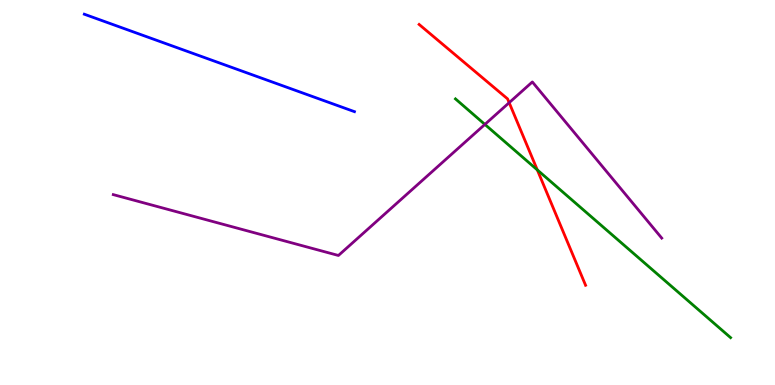[{'lines': ['blue', 'red'], 'intersections': []}, {'lines': ['green', 'red'], 'intersections': [{'x': 6.93, 'y': 5.59}]}, {'lines': ['purple', 'red'], 'intersections': [{'x': 6.57, 'y': 7.33}]}, {'lines': ['blue', 'green'], 'intersections': []}, {'lines': ['blue', 'purple'], 'intersections': []}, {'lines': ['green', 'purple'], 'intersections': [{'x': 6.26, 'y': 6.77}]}]